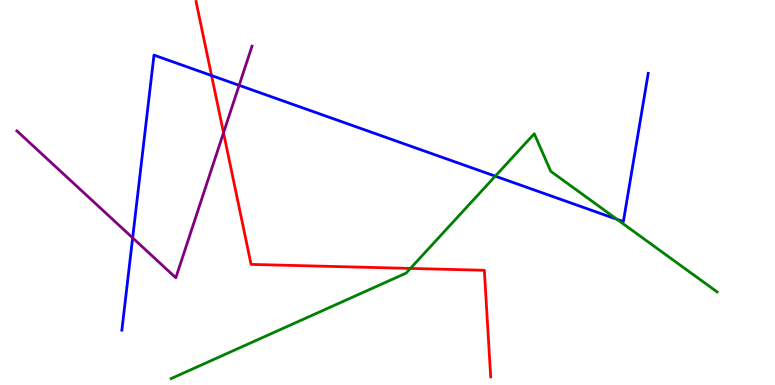[{'lines': ['blue', 'red'], 'intersections': [{'x': 2.73, 'y': 8.04}]}, {'lines': ['green', 'red'], 'intersections': [{'x': 5.3, 'y': 3.03}]}, {'lines': ['purple', 'red'], 'intersections': [{'x': 2.88, 'y': 6.55}]}, {'lines': ['blue', 'green'], 'intersections': [{'x': 6.39, 'y': 5.42}, {'x': 7.96, 'y': 4.3}]}, {'lines': ['blue', 'purple'], 'intersections': [{'x': 1.71, 'y': 3.82}, {'x': 3.09, 'y': 7.78}]}, {'lines': ['green', 'purple'], 'intersections': []}]